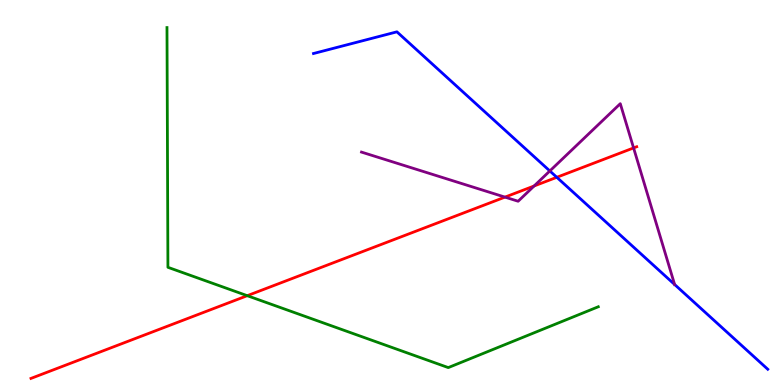[{'lines': ['blue', 'red'], 'intersections': [{'x': 7.18, 'y': 5.39}]}, {'lines': ['green', 'red'], 'intersections': [{'x': 3.19, 'y': 2.32}]}, {'lines': ['purple', 'red'], 'intersections': [{'x': 6.52, 'y': 4.88}, {'x': 6.89, 'y': 5.17}, {'x': 8.18, 'y': 6.16}]}, {'lines': ['blue', 'green'], 'intersections': []}, {'lines': ['blue', 'purple'], 'intersections': [{'x': 7.09, 'y': 5.56}, {'x': 8.7, 'y': 2.61}]}, {'lines': ['green', 'purple'], 'intersections': []}]